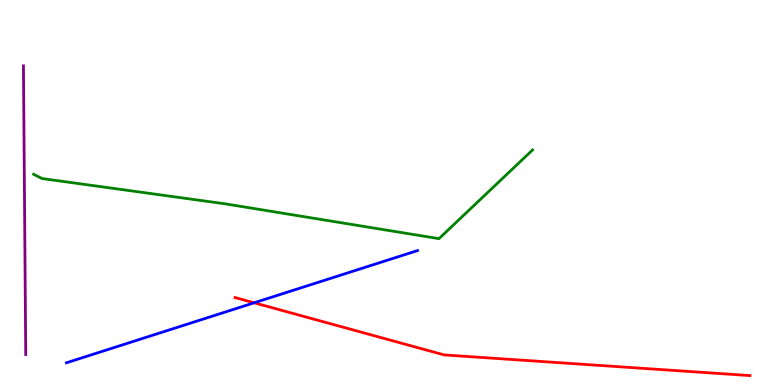[{'lines': ['blue', 'red'], 'intersections': [{'x': 3.28, 'y': 2.14}]}, {'lines': ['green', 'red'], 'intersections': []}, {'lines': ['purple', 'red'], 'intersections': []}, {'lines': ['blue', 'green'], 'intersections': []}, {'lines': ['blue', 'purple'], 'intersections': []}, {'lines': ['green', 'purple'], 'intersections': []}]